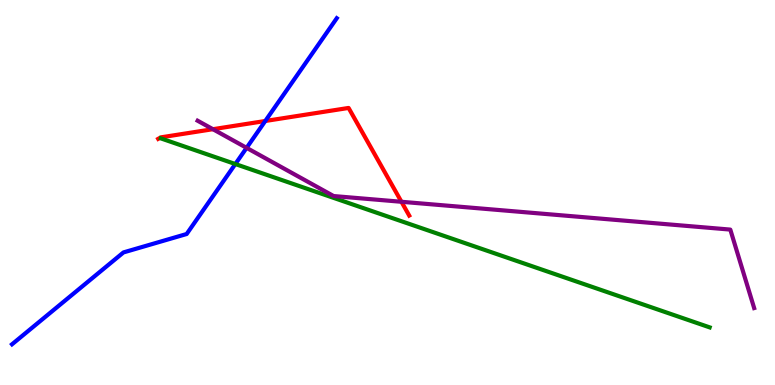[{'lines': ['blue', 'red'], 'intersections': [{'x': 3.42, 'y': 6.86}]}, {'lines': ['green', 'red'], 'intersections': []}, {'lines': ['purple', 'red'], 'intersections': [{'x': 2.75, 'y': 6.64}, {'x': 5.18, 'y': 4.76}]}, {'lines': ['blue', 'green'], 'intersections': [{'x': 3.04, 'y': 5.74}]}, {'lines': ['blue', 'purple'], 'intersections': [{'x': 3.18, 'y': 6.16}]}, {'lines': ['green', 'purple'], 'intersections': []}]